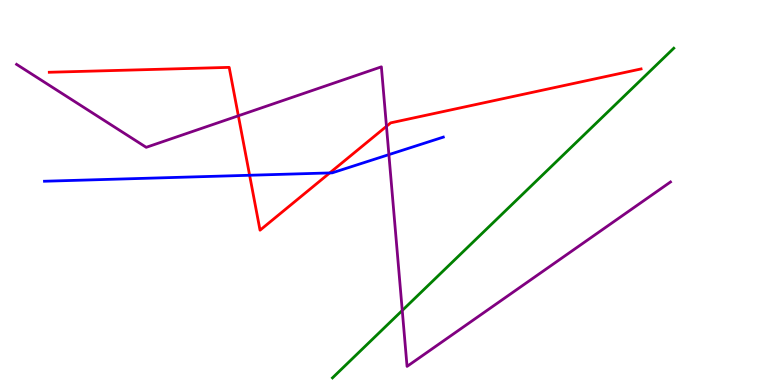[{'lines': ['blue', 'red'], 'intersections': [{'x': 3.22, 'y': 5.45}, {'x': 4.25, 'y': 5.51}]}, {'lines': ['green', 'red'], 'intersections': []}, {'lines': ['purple', 'red'], 'intersections': [{'x': 3.08, 'y': 6.99}, {'x': 4.99, 'y': 6.72}]}, {'lines': ['blue', 'green'], 'intersections': []}, {'lines': ['blue', 'purple'], 'intersections': [{'x': 5.02, 'y': 5.98}]}, {'lines': ['green', 'purple'], 'intersections': [{'x': 5.19, 'y': 1.94}]}]